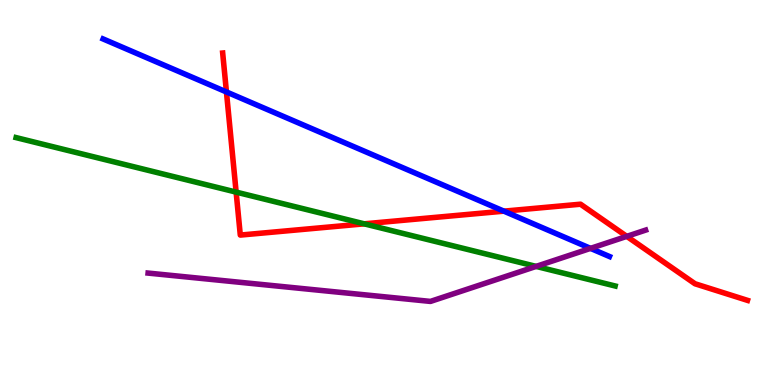[{'lines': ['blue', 'red'], 'intersections': [{'x': 2.92, 'y': 7.61}, {'x': 6.5, 'y': 4.52}]}, {'lines': ['green', 'red'], 'intersections': [{'x': 3.05, 'y': 5.01}, {'x': 4.7, 'y': 4.19}]}, {'lines': ['purple', 'red'], 'intersections': [{'x': 8.09, 'y': 3.86}]}, {'lines': ['blue', 'green'], 'intersections': []}, {'lines': ['blue', 'purple'], 'intersections': [{'x': 7.62, 'y': 3.55}]}, {'lines': ['green', 'purple'], 'intersections': [{'x': 6.92, 'y': 3.08}]}]